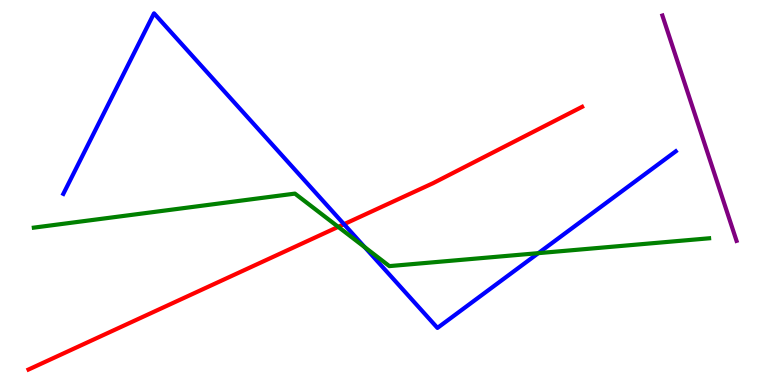[{'lines': ['blue', 'red'], 'intersections': [{'x': 4.44, 'y': 4.18}]}, {'lines': ['green', 'red'], 'intersections': [{'x': 4.36, 'y': 4.11}]}, {'lines': ['purple', 'red'], 'intersections': []}, {'lines': ['blue', 'green'], 'intersections': [{'x': 4.71, 'y': 3.58}, {'x': 6.95, 'y': 3.42}]}, {'lines': ['blue', 'purple'], 'intersections': []}, {'lines': ['green', 'purple'], 'intersections': []}]